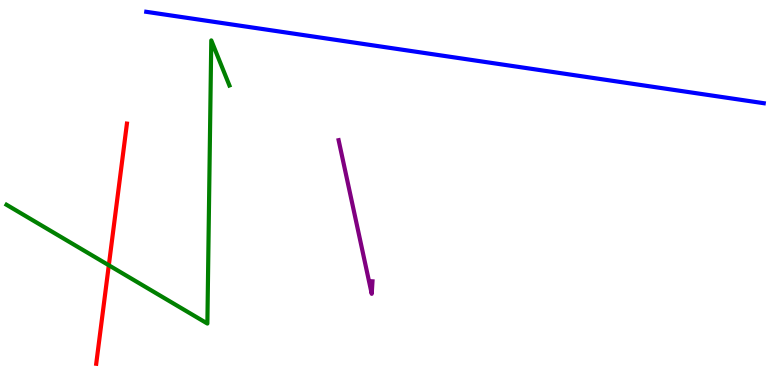[{'lines': ['blue', 'red'], 'intersections': []}, {'lines': ['green', 'red'], 'intersections': [{'x': 1.4, 'y': 3.11}]}, {'lines': ['purple', 'red'], 'intersections': []}, {'lines': ['blue', 'green'], 'intersections': []}, {'lines': ['blue', 'purple'], 'intersections': []}, {'lines': ['green', 'purple'], 'intersections': []}]